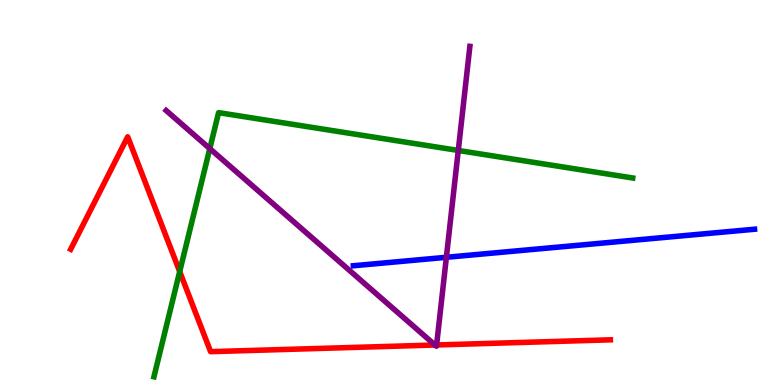[{'lines': ['blue', 'red'], 'intersections': []}, {'lines': ['green', 'red'], 'intersections': [{'x': 2.32, 'y': 2.95}]}, {'lines': ['purple', 'red'], 'intersections': [{'x': 5.61, 'y': 1.04}, {'x': 5.63, 'y': 1.04}]}, {'lines': ['blue', 'green'], 'intersections': []}, {'lines': ['blue', 'purple'], 'intersections': [{'x': 5.76, 'y': 3.32}]}, {'lines': ['green', 'purple'], 'intersections': [{'x': 2.71, 'y': 6.14}, {'x': 5.91, 'y': 6.09}]}]